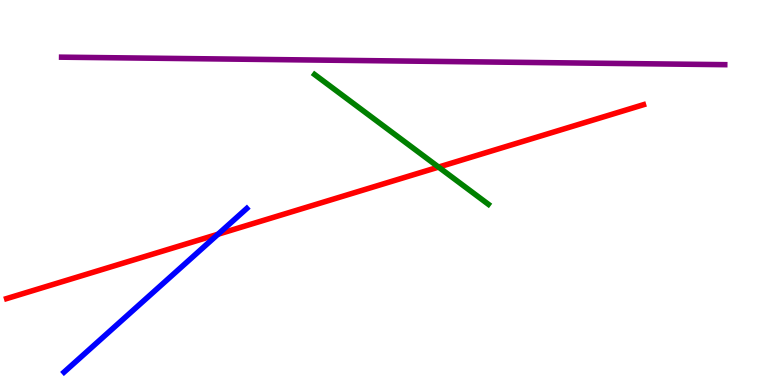[{'lines': ['blue', 'red'], 'intersections': [{'x': 2.81, 'y': 3.92}]}, {'lines': ['green', 'red'], 'intersections': [{'x': 5.66, 'y': 5.66}]}, {'lines': ['purple', 'red'], 'intersections': []}, {'lines': ['blue', 'green'], 'intersections': []}, {'lines': ['blue', 'purple'], 'intersections': []}, {'lines': ['green', 'purple'], 'intersections': []}]